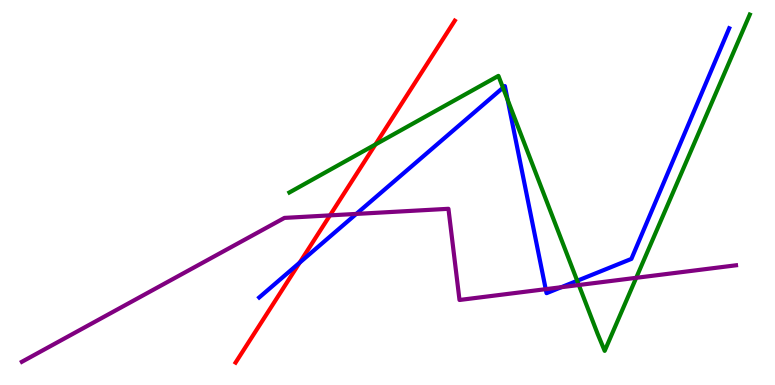[{'lines': ['blue', 'red'], 'intersections': [{'x': 3.87, 'y': 3.18}]}, {'lines': ['green', 'red'], 'intersections': [{'x': 4.84, 'y': 6.25}]}, {'lines': ['purple', 'red'], 'intersections': [{'x': 4.26, 'y': 4.41}]}, {'lines': ['blue', 'green'], 'intersections': [{'x': 6.49, 'y': 7.72}, {'x': 6.55, 'y': 7.41}, {'x': 7.45, 'y': 2.71}]}, {'lines': ['blue', 'purple'], 'intersections': [{'x': 4.6, 'y': 4.44}, {'x': 7.04, 'y': 2.49}, {'x': 7.24, 'y': 2.54}]}, {'lines': ['green', 'purple'], 'intersections': [{'x': 7.47, 'y': 2.6}, {'x': 8.21, 'y': 2.78}]}]